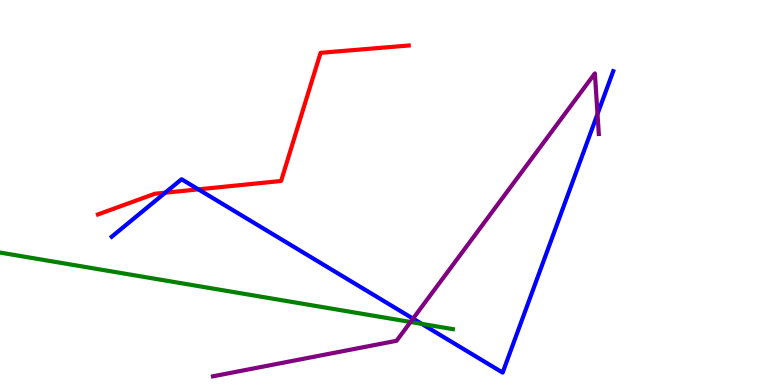[{'lines': ['blue', 'red'], 'intersections': [{'x': 2.13, 'y': 4.99}, {'x': 2.56, 'y': 5.08}]}, {'lines': ['green', 'red'], 'intersections': []}, {'lines': ['purple', 'red'], 'intersections': []}, {'lines': ['blue', 'green'], 'intersections': [{'x': 5.44, 'y': 1.59}]}, {'lines': ['blue', 'purple'], 'intersections': [{'x': 5.33, 'y': 1.72}, {'x': 7.71, 'y': 7.04}]}, {'lines': ['green', 'purple'], 'intersections': [{'x': 5.3, 'y': 1.64}]}]